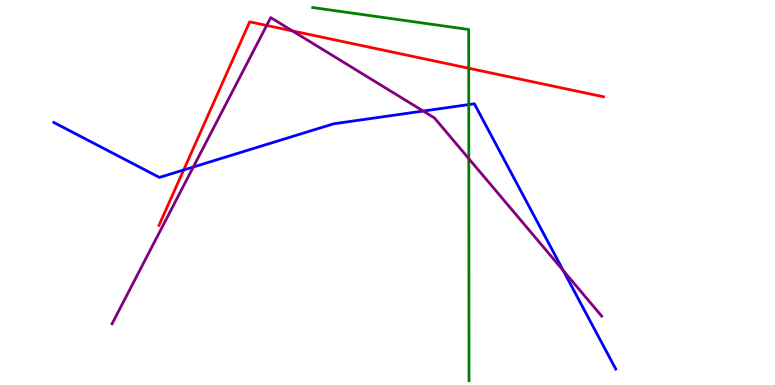[{'lines': ['blue', 'red'], 'intersections': [{'x': 2.37, 'y': 5.58}]}, {'lines': ['green', 'red'], 'intersections': [{'x': 6.05, 'y': 8.23}]}, {'lines': ['purple', 'red'], 'intersections': [{'x': 3.44, 'y': 9.34}, {'x': 3.77, 'y': 9.2}]}, {'lines': ['blue', 'green'], 'intersections': [{'x': 6.05, 'y': 7.28}]}, {'lines': ['blue', 'purple'], 'intersections': [{'x': 2.49, 'y': 5.66}, {'x': 5.46, 'y': 7.12}, {'x': 7.27, 'y': 2.97}]}, {'lines': ['green', 'purple'], 'intersections': [{'x': 6.05, 'y': 5.88}]}]